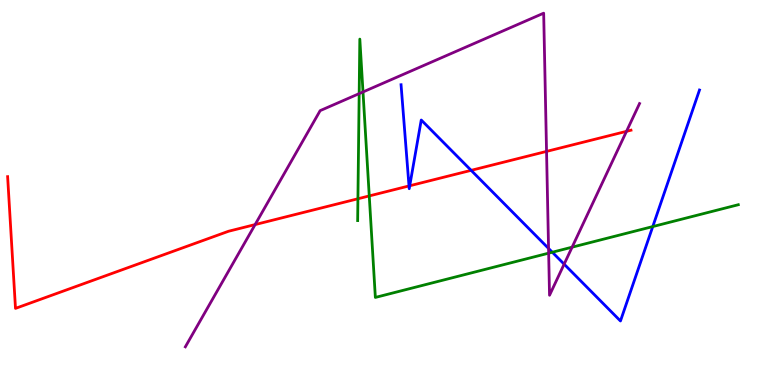[{'lines': ['blue', 'red'], 'intersections': [{'x': 5.28, 'y': 5.17}, {'x': 5.29, 'y': 5.18}, {'x': 6.08, 'y': 5.58}]}, {'lines': ['green', 'red'], 'intersections': [{'x': 4.62, 'y': 4.84}, {'x': 4.76, 'y': 4.91}]}, {'lines': ['purple', 'red'], 'intersections': [{'x': 3.29, 'y': 4.17}, {'x': 7.05, 'y': 6.07}, {'x': 8.08, 'y': 6.59}]}, {'lines': ['blue', 'green'], 'intersections': [{'x': 7.13, 'y': 3.45}, {'x': 8.42, 'y': 4.11}]}, {'lines': ['blue', 'purple'], 'intersections': [{'x': 7.08, 'y': 3.55}, {'x': 7.28, 'y': 3.14}]}, {'lines': ['green', 'purple'], 'intersections': [{'x': 4.63, 'y': 7.57}, {'x': 4.68, 'y': 7.61}, {'x': 7.08, 'y': 3.42}, {'x': 7.38, 'y': 3.58}]}]